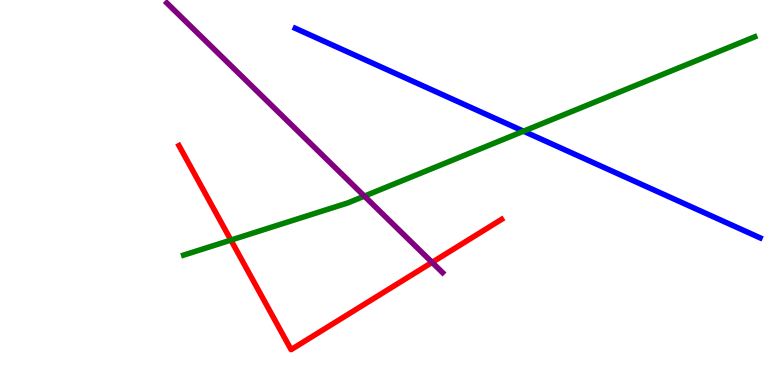[{'lines': ['blue', 'red'], 'intersections': []}, {'lines': ['green', 'red'], 'intersections': [{'x': 2.98, 'y': 3.76}]}, {'lines': ['purple', 'red'], 'intersections': [{'x': 5.58, 'y': 3.19}]}, {'lines': ['blue', 'green'], 'intersections': [{'x': 6.76, 'y': 6.59}]}, {'lines': ['blue', 'purple'], 'intersections': []}, {'lines': ['green', 'purple'], 'intersections': [{'x': 4.7, 'y': 4.91}]}]